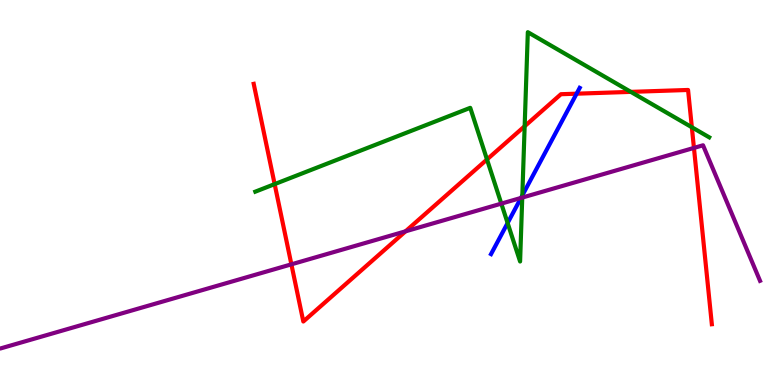[{'lines': ['blue', 'red'], 'intersections': [{'x': 7.44, 'y': 7.57}]}, {'lines': ['green', 'red'], 'intersections': [{'x': 3.54, 'y': 5.22}, {'x': 6.28, 'y': 5.86}, {'x': 6.77, 'y': 6.72}, {'x': 8.14, 'y': 7.61}, {'x': 8.93, 'y': 6.69}]}, {'lines': ['purple', 'red'], 'intersections': [{'x': 3.76, 'y': 3.13}, {'x': 5.23, 'y': 3.99}, {'x': 8.95, 'y': 6.16}]}, {'lines': ['blue', 'green'], 'intersections': [{'x': 6.55, 'y': 4.21}, {'x': 6.74, 'y': 4.92}]}, {'lines': ['blue', 'purple'], 'intersections': [{'x': 6.72, 'y': 4.86}]}, {'lines': ['green', 'purple'], 'intersections': [{'x': 6.47, 'y': 4.71}, {'x': 6.74, 'y': 4.87}]}]